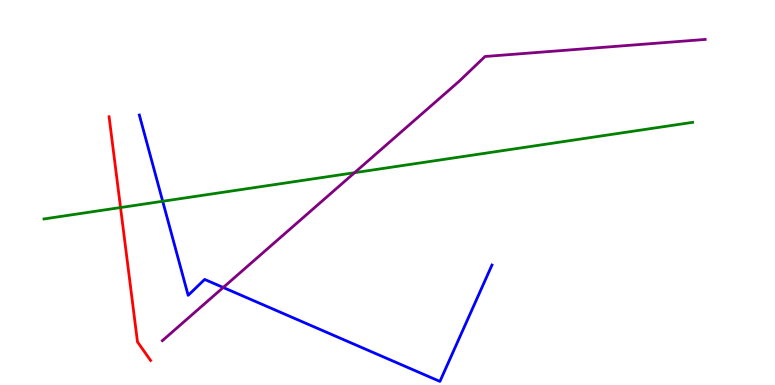[{'lines': ['blue', 'red'], 'intersections': []}, {'lines': ['green', 'red'], 'intersections': [{'x': 1.56, 'y': 4.61}]}, {'lines': ['purple', 'red'], 'intersections': []}, {'lines': ['blue', 'green'], 'intersections': [{'x': 2.1, 'y': 4.77}]}, {'lines': ['blue', 'purple'], 'intersections': [{'x': 2.88, 'y': 2.53}]}, {'lines': ['green', 'purple'], 'intersections': [{'x': 4.57, 'y': 5.51}]}]